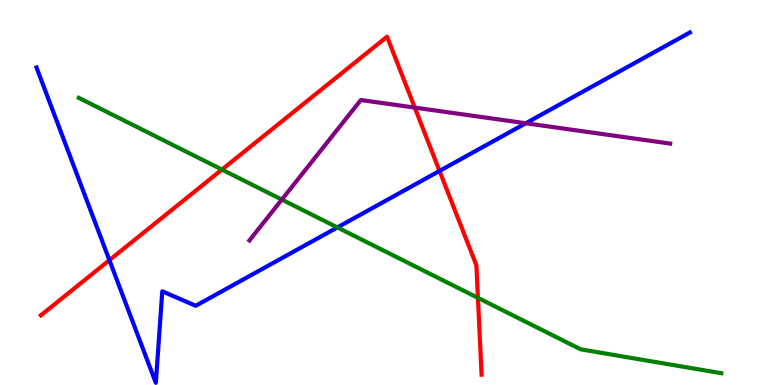[{'lines': ['blue', 'red'], 'intersections': [{'x': 1.41, 'y': 3.24}, {'x': 5.67, 'y': 5.56}]}, {'lines': ['green', 'red'], 'intersections': [{'x': 2.86, 'y': 5.6}, {'x': 6.17, 'y': 2.26}]}, {'lines': ['purple', 'red'], 'intersections': [{'x': 5.35, 'y': 7.21}]}, {'lines': ['blue', 'green'], 'intersections': [{'x': 4.35, 'y': 4.09}]}, {'lines': ['blue', 'purple'], 'intersections': [{'x': 6.78, 'y': 6.8}]}, {'lines': ['green', 'purple'], 'intersections': [{'x': 3.64, 'y': 4.82}]}]